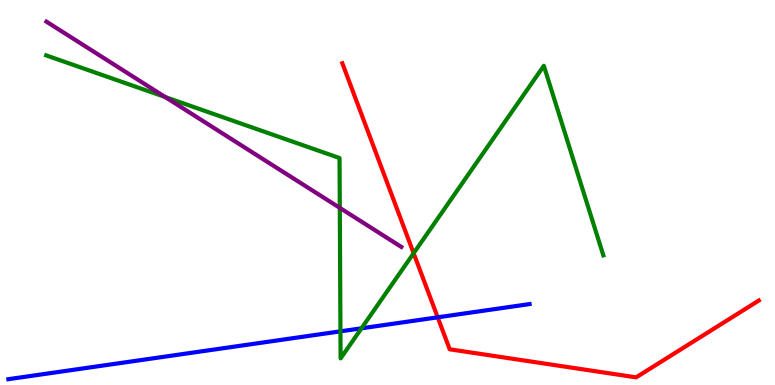[{'lines': ['blue', 'red'], 'intersections': [{'x': 5.65, 'y': 1.76}]}, {'lines': ['green', 'red'], 'intersections': [{'x': 5.34, 'y': 3.42}]}, {'lines': ['purple', 'red'], 'intersections': []}, {'lines': ['blue', 'green'], 'intersections': [{'x': 4.39, 'y': 1.39}, {'x': 4.66, 'y': 1.47}]}, {'lines': ['blue', 'purple'], 'intersections': []}, {'lines': ['green', 'purple'], 'intersections': [{'x': 2.13, 'y': 7.48}, {'x': 4.38, 'y': 4.6}]}]